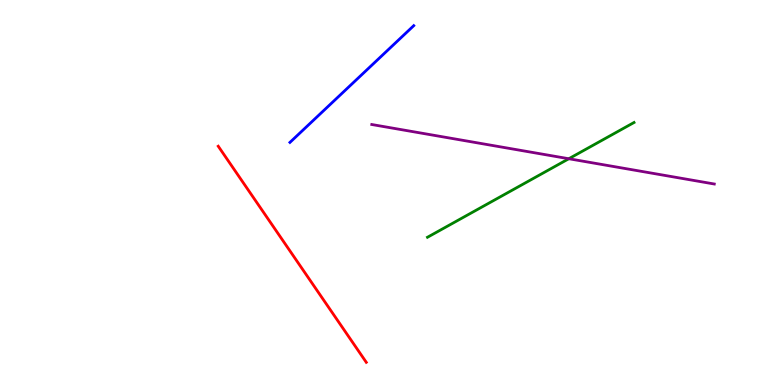[{'lines': ['blue', 'red'], 'intersections': []}, {'lines': ['green', 'red'], 'intersections': []}, {'lines': ['purple', 'red'], 'intersections': []}, {'lines': ['blue', 'green'], 'intersections': []}, {'lines': ['blue', 'purple'], 'intersections': []}, {'lines': ['green', 'purple'], 'intersections': [{'x': 7.34, 'y': 5.88}]}]